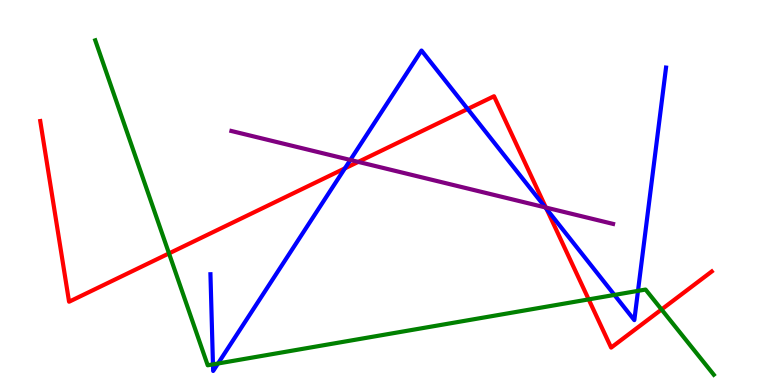[{'lines': ['blue', 'red'], 'intersections': [{'x': 4.45, 'y': 5.63}, {'x': 6.03, 'y': 7.17}, {'x': 7.05, 'y': 4.57}]}, {'lines': ['green', 'red'], 'intersections': [{'x': 2.18, 'y': 3.42}, {'x': 7.6, 'y': 2.22}, {'x': 8.54, 'y': 1.96}]}, {'lines': ['purple', 'red'], 'intersections': [{'x': 4.62, 'y': 5.8}, {'x': 7.04, 'y': 4.61}]}, {'lines': ['blue', 'green'], 'intersections': [{'x': 2.75, 'y': 0.536}, {'x': 2.81, 'y': 0.558}, {'x': 7.93, 'y': 2.34}, {'x': 8.23, 'y': 2.45}]}, {'lines': ['blue', 'purple'], 'intersections': [{'x': 4.52, 'y': 5.85}, {'x': 7.04, 'y': 4.61}]}, {'lines': ['green', 'purple'], 'intersections': []}]